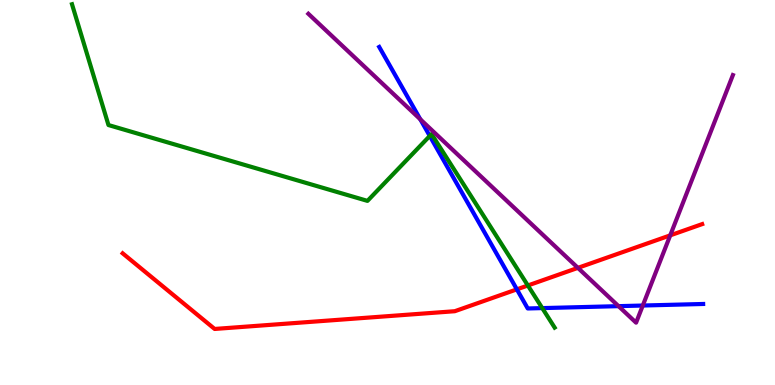[{'lines': ['blue', 'red'], 'intersections': [{'x': 6.67, 'y': 2.48}]}, {'lines': ['green', 'red'], 'intersections': [{'x': 6.81, 'y': 2.58}]}, {'lines': ['purple', 'red'], 'intersections': [{'x': 7.46, 'y': 3.04}, {'x': 8.65, 'y': 3.89}]}, {'lines': ['blue', 'green'], 'intersections': [{'x': 5.55, 'y': 6.47}, {'x': 7.0, 'y': 2.0}]}, {'lines': ['blue', 'purple'], 'intersections': [{'x': 5.42, 'y': 6.9}, {'x': 7.98, 'y': 2.05}, {'x': 8.29, 'y': 2.06}]}, {'lines': ['green', 'purple'], 'intersections': []}]